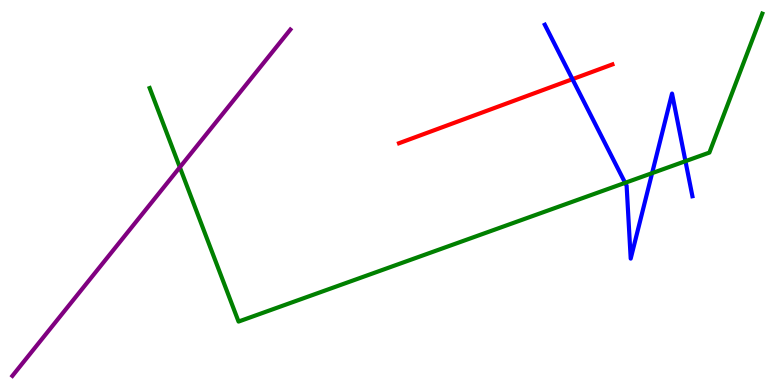[{'lines': ['blue', 'red'], 'intersections': [{'x': 7.39, 'y': 7.94}]}, {'lines': ['green', 'red'], 'intersections': []}, {'lines': ['purple', 'red'], 'intersections': []}, {'lines': ['blue', 'green'], 'intersections': [{'x': 8.07, 'y': 5.25}, {'x': 8.41, 'y': 5.5}, {'x': 8.84, 'y': 5.81}]}, {'lines': ['blue', 'purple'], 'intersections': []}, {'lines': ['green', 'purple'], 'intersections': [{'x': 2.32, 'y': 5.66}]}]